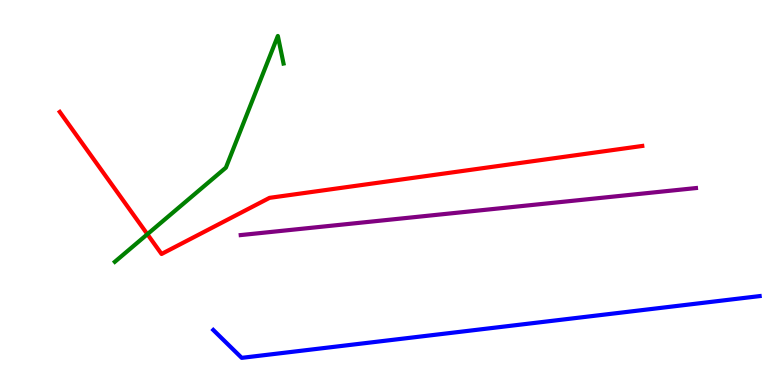[{'lines': ['blue', 'red'], 'intersections': []}, {'lines': ['green', 'red'], 'intersections': [{'x': 1.9, 'y': 3.92}]}, {'lines': ['purple', 'red'], 'intersections': []}, {'lines': ['blue', 'green'], 'intersections': []}, {'lines': ['blue', 'purple'], 'intersections': []}, {'lines': ['green', 'purple'], 'intersections': []}]